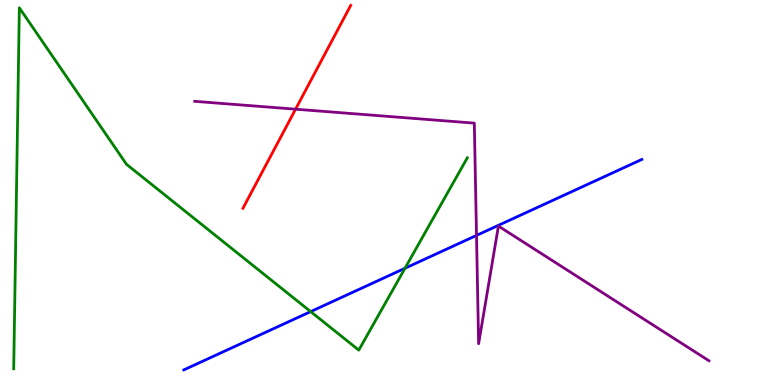[{'lines': ['blue', 'red'], 'intersections': []}, {'lines': ['green', 'red'], 'intersections': []}, {'lines': ['purple', 'red'], 'intersections': [{'x': 3.81, 'y': 7.16}]}, {'lines': ['blue', 'green'], 'intersections': [{'x': 4.01, 'y': 1.91}, {'x': 5.23, 'y': 3.03}]}, {'lines': ['blue', 'purple'], 'intersections': [{'x': 6.15, 'y': 3.89}]}, {'lines': ['green', 'purple'], 'intersections': []}]